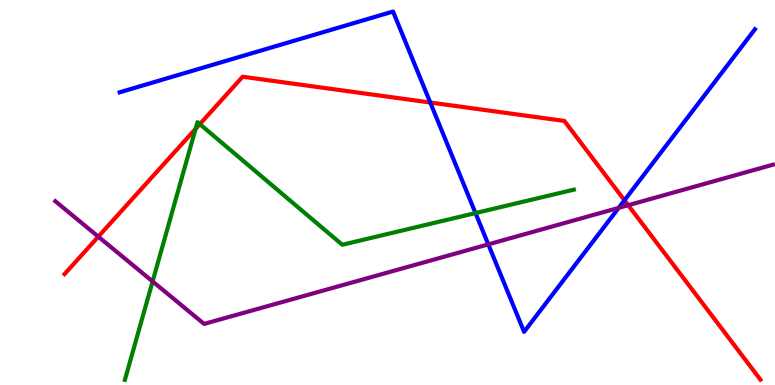[{'lines': ['blue', 'red'], 'intersections': [{'x': 5.55, 'y': 7.34}, {'x': 8.06, 'y': 4.8}]}, {'lines': ['green', 'red'], 'intersections': [{'x': 2.52, 'y': 6.65}, {'x': 2.58, 'y': 6.78}]}, {'lines': ['purple', 'red'], 'intersections': [{'x': 1.27, 'y': 3.85}, {'x': 8.11, 'y': 4.67}]}, {'lines': ['blue', 'green'], 'intersections': [{'x': 6.14, 'y': 4.47}]}, {'lines': ['blue', 'purple'], 'intersections': [{'x': 6.3, 'y': 3.65}, {'x': 7.98, 'y': 4.6}]}, {'lines': ['green', 'purple'], 'intersections': [{'x': 1.97, 'y': 2.69}]}]